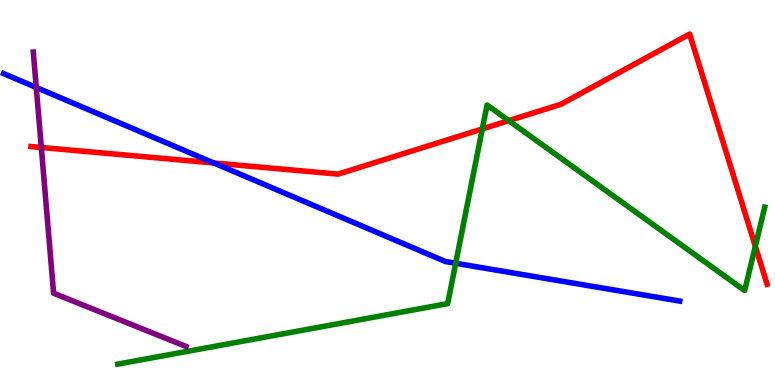[{'lines': ['blue', 'red'], 'intersections': [{'x': 2.76, 'y': 5.77}]}, {'lines': ['green', 'red'], 'intersections': [{'x': 6.22, 'y': 6.65}, {'x': 6.56, 'y': 6.87}, {'x': 9.75, 'y': 3.6}]}, {'lines': ['purple', 'red'], 'intersections': [{'x': 0.533, 'y': 6.17}]}, {'lines': ['blue', 'green'], 'intersections': [{'x': 5.88, 'y': 3.16}]}, {'lines': ['blue', 'purple'], 'intersections': [{'x': 0.468, 'y': 7.73}]}, {'lines': ['green', 'purple'], 'intersections': []}]